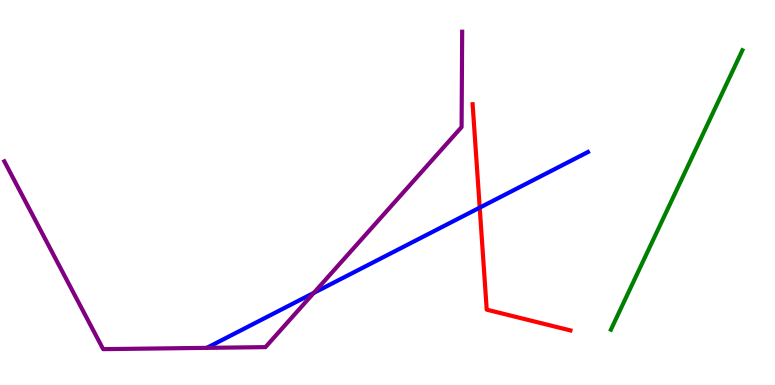[{'lines': ['blue', 'red'], 'intersections': [{'x': 6.19, 'y': 4.61}]}, {'lines': ['green', 'red'], 'intersections': []}, {'lines': ['purple', 'red'], 'intersections': []}, {'lines': ['blue', 'green'], 'intersections': []}, {'lines': ['blue', 'purple'], 'intersections': [{'x': 4.05, 'y': 2.39}]}, {'lines': ['green', 'purple'], 'intersections': []}]